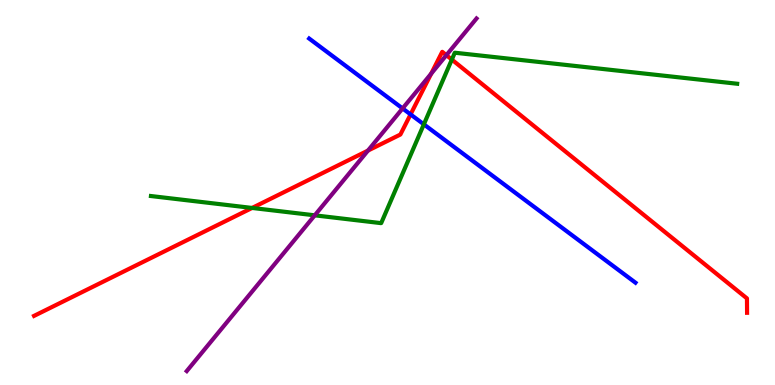[{'lines': ['blue', 'red'], 'intersections': [{'x': 5.3, 'y': 7.03}]}, {'lines': ['green', 'red'], 'intersections': [{'x': 3.25, 'y': 4.6}, {'x': 5.83, 'y': 8.45}]}, {'lines': ['purple', 'red'], 'intersections': [{'x': 4.75, 'y': 6.09}, {'x': 5.56, 'y': 8.09}, {'x': 5.76, 'y': 8.57}]}, {'lines': ['blue', 'green'], 'intersections': [{'x': 5.47, 'y': 6.77}]}, {'lines': ['blue', 'purple'], 'intersections': [{'x': 5.19, 'y': 7.18}]}, {'lines': ['green', 'purple'], 'intersections': [{'x': 4.06, 'y': 4.41}]}]